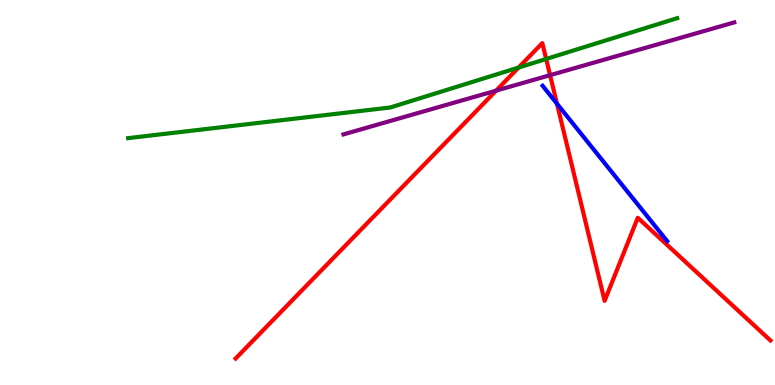[{'lines': ['blue', 'red'], 'intersections': [{'x': 7.19, 'y': 7.31}]}, {'lines': ['green', 'red'], 'intersections': [{'x': 6.69, 'y': 8.25}, {'x': 7.05, 'y': 8.47}]}, {'lines': ['purple', 'red'], 'intersections': [{'x': 6.4, 'y': 7.65}, {'x': 7.1, 'y': 8.05}]}, {'lines': ['blue', 'green'], 'intersections': []}, {'lines': ['blue', 'purple'], 'intersections': []}, {'lines': ['green', 'purple'], 'intersections': []}]